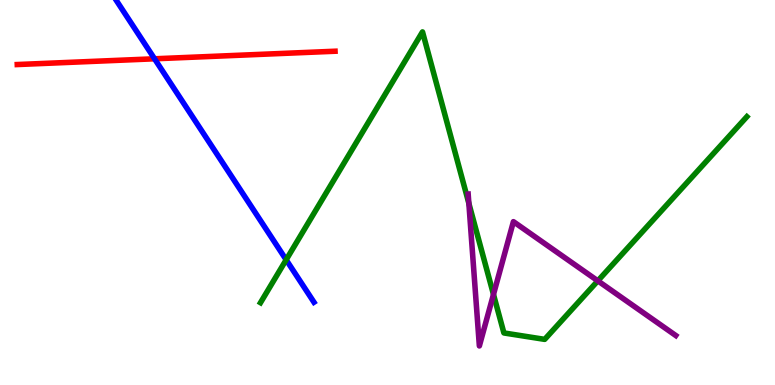[{'lines': ['blue', 'red'], 'intersections': [{'x': 1.99, 'y': 8.47}]}, {'lines': ['green', 'red'], 'intersections': []}, {'lines': ['purple', 'red'], 'intersections': []}, {'lines': ['blue', 'green'], 'intersections': [{'x': 3.69, 'y': 3.25}]}, {'lines': ['blue', 'purple'], 'intersections': []}, {'lines': ['green', 'purple'], 'intersections': [{'x': 6.05, 'y': 4.72}, {'x': 6.37, 'y': 2.35}, {'x': 7.71, 'y': 2.71}]}]